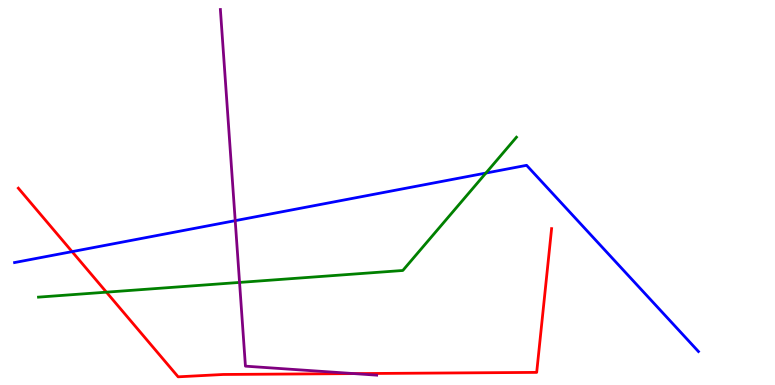[{'lines': ['blue', 'red'], 'intersections': [{'x': 0.93, 'y': 3.46}]}, {'lines': ['green', 'red'], 'intersections': [{'x': 1.37, 'y': 2.41}]}, {'lines': ['purple', 'red'], 'intersections': [{'x': 4.57, 'y': 0.296}]}, {'lines': ['blue', 'green'], 'intersections': [{'x': 6.27, 'y': 5.51}]}, {'lines': ['blue', 'purple'], 'intersections': [{'x': 3.04, 'y': 4.27}]}, {'lines': ['green', 'purple'], 'intersections': [{'x': 3.09, 'y': 2.66}]}]